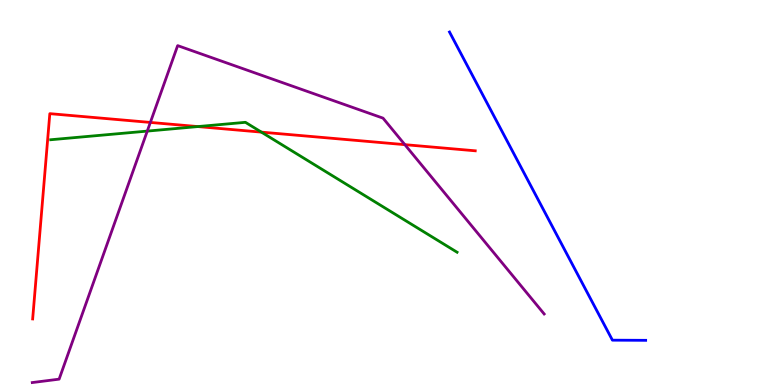[{'lines': ['blue', 'red'], 'intersections': []}, {'lines': ['green', 'red'], 'intersections': [{'x': 2.55, 'y': 6.71}, {'x': 3.37, 'y': 6.57}]}, {'lines': ['purple', 'red'], 'intersections': [{'x': 1.94, 'y': 6.82}, {'x': 5.22, 'y': 6.24}]}, {'lines': ['blue', 'green'], 'intersections': []}, {'lines': ['blue', 'purple'], 'intersections': []}, {'lines': ['green', 'purple'], 'intersections': [{'x': 1.9, 'y': 6.59}]}]